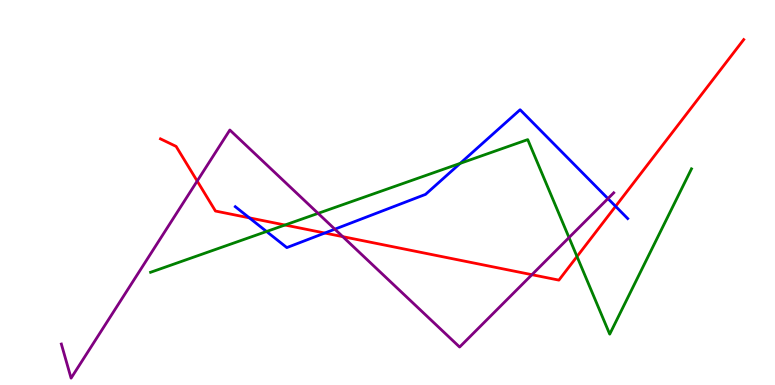[{'lines': ['blue', 'red'], 'intersections': [{'x': 3.22, 'y': 4.34}, {'x': 4.19, 'y': 3.95}, {'x': 7.94, 'y': 4.64}]}, {'lines': ['green', 'red'], 'intersections': [{'x': 3.68, 'y': 4.16}, {'x': 7.45, 'y': 3.34}]}, {'lines': ['purple', 'red'], 'intersections': [{'x': 2.54, 'y': 5.3}, {'x': 4.42, 'y': 3.85}, {'x': 6.86, 'y': 2.87}]}, {'lines': ['blue', 'green'], 'intersections': [{'x': 3.44, 'y': 3.99}, {'x': 5.94, 'y': 5.76}]}, {'lines': ['blue', 'purple'], 'intersections': [{'x': 4.32, 'y': 4.05}, {'x': 7.84, 'y': 4.84}]}, {'lines': ['green', 'purple'], 'intersections': [{'x': 4.1, 'y': 4.46}, {'x': 7.34, 'y': 3.83}]}]